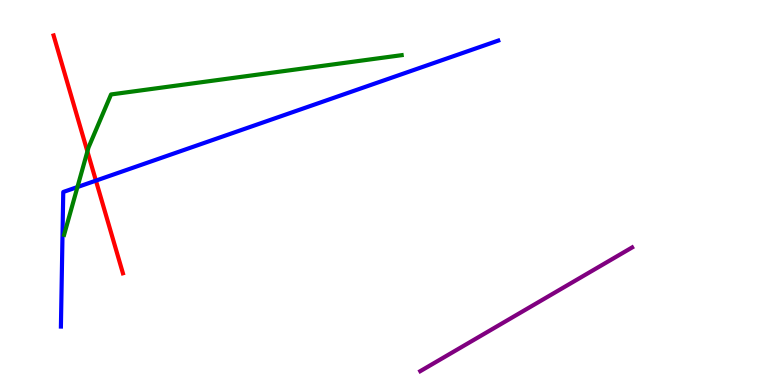[{'lines': ['blue', 'red'], 'intersections': [{'x': 1.24, 'y': 5.31}]}, {'lines': ['green', 'red'], 'intersections': [{'x': 1.13, 'y': 6.07}]}, {'lines': ['purple', 'red'], 'intersections': []}, {'lines': ['blue', 'green'], 'intersections': [{'x': 0.999, 'y': 5.14}]}, {'lines': ['blue', 'purple'], 'intersections': []}, {'lines': ['green', 'purple'], 'intersections': []}]